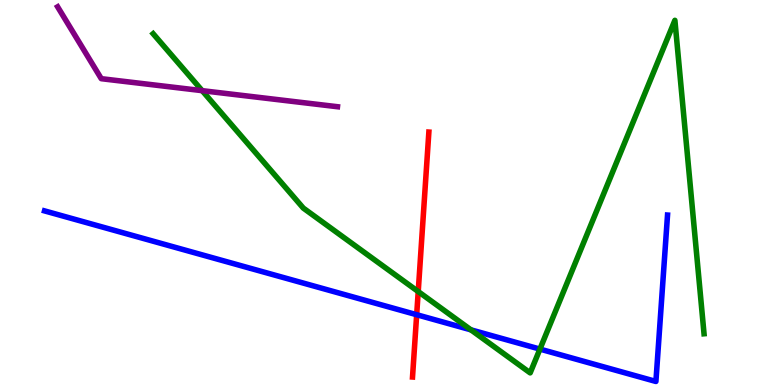[{'lines': ['blue', 'red'], 'intersections': [{'x': 5.38, 'y': 1.83}]}, {'lines': ['green', 'red'], 'intersections': [{'x': 5.4, 'y': 2.43}]}, {'lines': ['purple', 'red'], 'intersections': []}, {'lines': ['blue', 'green'], 'intersections': [{'x': 6.08, 'y': 1.43}, {'x': 6.97, 'y': 0.933}]}, {'lines': ['blue', 'purple'], 'intersections': []}, {'lines': ['green', 'purple'], 'intersections': [{'x': 2.61, 'y': 7.65}]}]